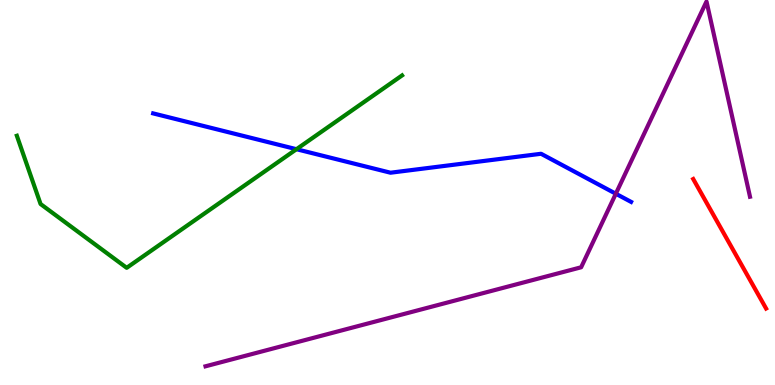[{'lines': ['blue', 'red'], 'intersections': []}, {'lines': ['green', 'red'], 'intersections': []}, {'lines': ['purple', 'red'], 'intersections': []}, {'lines': ['blue', 'green'], 'intersections': [{'x': 3.83, 'y': 6.12}]}, {'lines': ['blue', 'purple'], 'intersections': [{'x': 7.95, 'y': 4.97}]}, {'lines': ['green', 'purple'], 'intersections': []}]